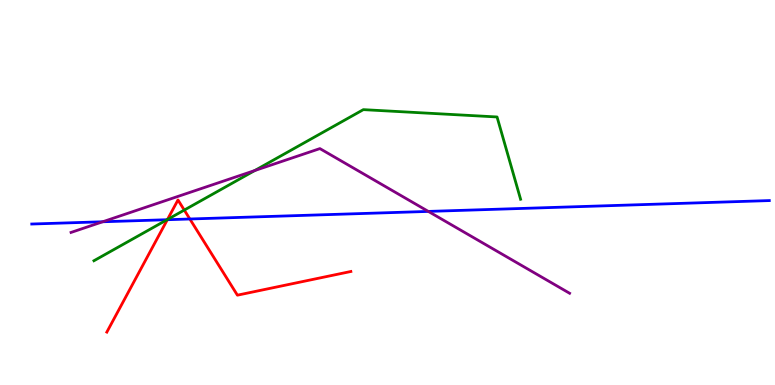[{'lines': ['blue', 'red'], 'intersections': [{'x': 2.16, 'y': 4.29}, {'x': 2.45, 'y': 4.31}]}, {'lines': ['green', 'red'], 'intersections': [{'x': 2.16, 'y': 4.3}, {'x': 2.38, 'y': 4.54}]}, {'lines': ['purple', 'red'], 'intersections': []}, {'lines': ['blue', 'green'], 'intersections': [{'x': 2.16, 'y': 4.29}]}, {'lines': ['blue', 'purple'], 'intersections': [{'x': 1.33, 'y': 4.24}, {'x': 5.53, 'y': 4.51}]}, {'lines': ['green', 'purple'], 'intersections': [{'x': 3.29, 'y': 5.57}]}]